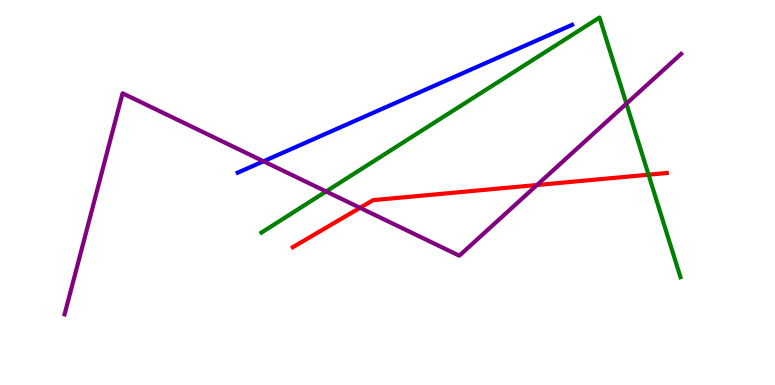[{'lines': ['blue', 'red'], 'intersections': []}, {'lines': ['green', 'red'], 'intersections': [{'x': 8.37, 'y': 5.46}]}, {'lines': ['purple', 'red'], 'intersections': [{'x': 4.65, 'y': 4.6}, {'x': 6.93, 'y': 5.19}]}, {'lines': ['blue', 'green'], 'intersections': []}, {'lines': ['blue', 'purple'], 'intersections': [{'x': 3.4, 'y': 5.81}]}, {'lines': ['green', 'purple'], 'intersections': [{'x': 4.21, 'y': 5.03}, {'x': 8.08, 'y': 7.31}]}]